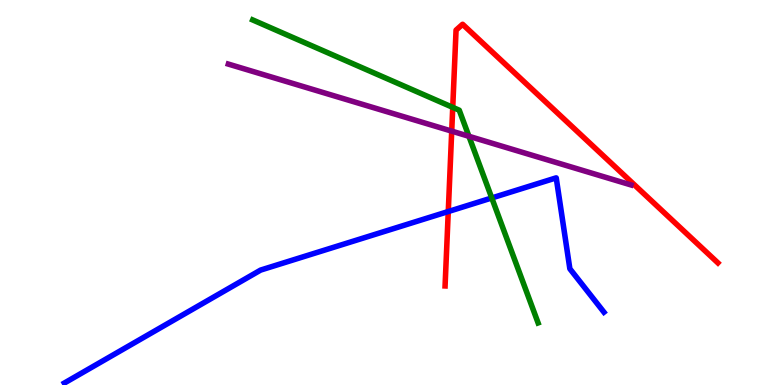[{'lines': ['blue', 'red'], 'intersections': [{'x': 5.78, 'y': 4.51}]}, {'lines': ['green', 'red'], 'intersections': [{'x': 5.84, 'y': 7.21}]}, {'lines': ['purple', 'red'], 'intersections': [{'x': 5.83, 'y': 6.59}]}, {'lines': ['blue', 'green'], 'intersections': [{'x': 6.35, 'y': 4.86}]}, {'lines': ['blue', 'purple'], 'intersections': []}, {'lines': ['green', 'purple'], 'intersections': [{'x': 6.05, 'y': 6.46}]}]